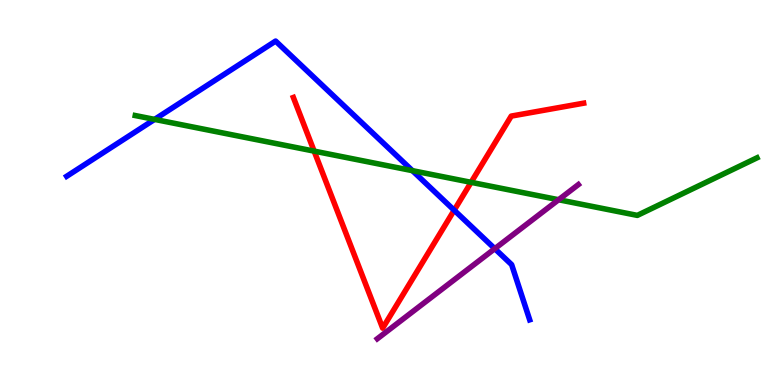[{'lines': ['blue', 'red'], 'intersections': [{'x': 5.86, 'y': 4.54}]}, {'lines': ['green', 'red'], 'intersections': [{'x': 4.05, 'y': 6.07}, {'x': 6.08, 'y': 5.26}]}, {'lines': ['purple', 'red'], 'intersections': []}, {'lines': ['blue', 'green'], 'intersections': [{'x': 1.99, 'y': 6.9}, {'x': 5.32, 'y': 5.57}]}, {'lines': ['blue', 'purple'], 'intersections': [{'x': 6.38, 'y': 3.54}]}, {'lines': ['green', 'purple'], 'intersections': [{'x': 7.21, 'y': 4.81}]}]